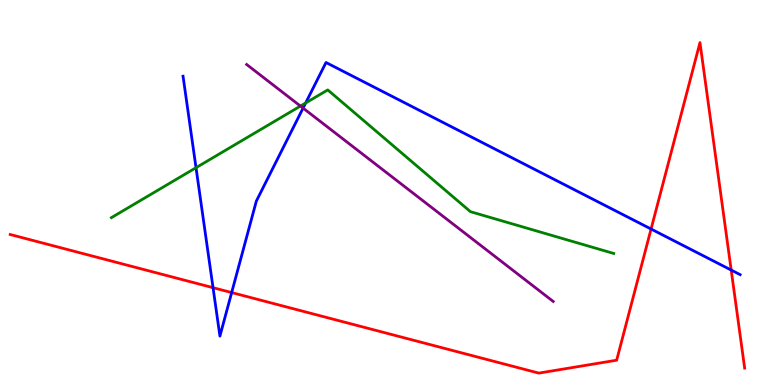[{'lines': ['blue', 'red'], 'intersections': [{'x': 2.75, 'y': 2.53}, {'x': 2.99, 'y': 2.4}, {'x': 8.4, 'y': 4.05}, {'x': 9.43, 'y': 2.99}]}, {'lines': ['green', 'red'], 'intersections': []}, {'lines': ['purple', 'red'], 'intersections': []}, {'lines': ['blue', 'green'], 'intersections': [{'x': 2.53, 'y': 5.64}, {'x': 3.94, 'y': 7.33}]}, {'lines': ['blue', 'purple'], 'intersections': [{'x': 3.91, 'y': 7.19}]}, {'lines': ['green', 'purple'], 'intersections': [{'x': 3.88, 'y': 7.25}]}]